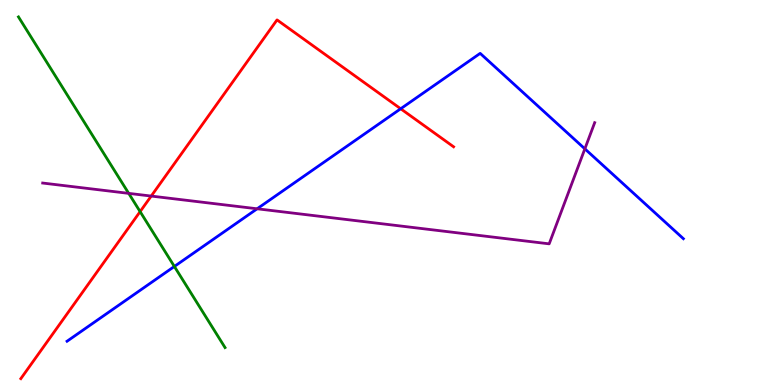[{'lines': ['blue', 'red'], 'intersections': [{'x': 5.17, 'y': 7.18}]}, {'lines': ['green', 'red'], 'intersections': [{'x': 1.81, 'y': 4.5}]}, {'lines': ['purple', 'red'], 'intersections': [{'x': 1.95, 'y': 4.91}]}, {'lines': ['blue', 'green'], 'intersections': [{'x': 2.25, 'y': 3.08}]}, {'lines': ['blue', 'purple'], 'intersections': [{'x': 3.32, 'y': 4.58}, {'x': 7.55, 'y': 6.13}]}, {'lines': ['green', 'purple'], 'intersections': [{'x': 1.66, 'y': 4.98}]}]